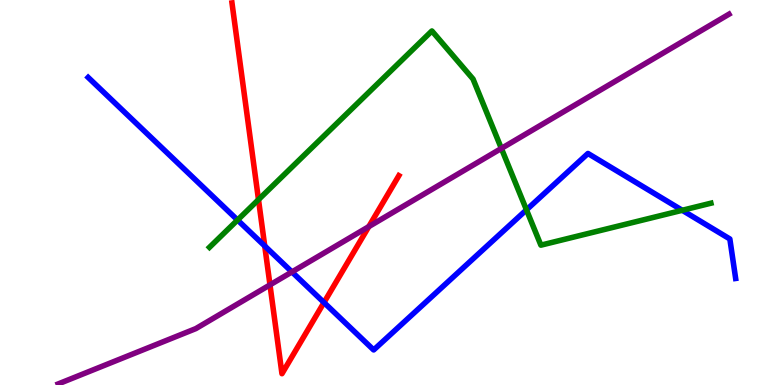[{'lines': ['blue', 'red'], 'intersections': [{'x': 3.42, 'y': 3.61}, {'x': 4.18, 'y': 2.14}]}, {'lines': ['green', 'red'], 'intersections': [{'x': 3.34, 'y': 4.81}]}, {'lines': ['purple', 'red'], 'intersections': [{'x': 3.48, 'y': 2.6}, {'x': 4.76, 'y': 4.11}]}, {'lines': ['blue', 'green'], 'intersections': [{'x': 3.07, 'y': 4.29}, {'x': 6.79, 'y': 4.55}, {'x': 8.8, 'y': 4.54}]}, {'lines': ['blue', 'purple'], 'intersections': [{'x': 3.77, 'y': 2.94}]}, {'lines': ['green', 'purple'], 'intersections': [{'x': 6.47, 'y': 6.14}]}]